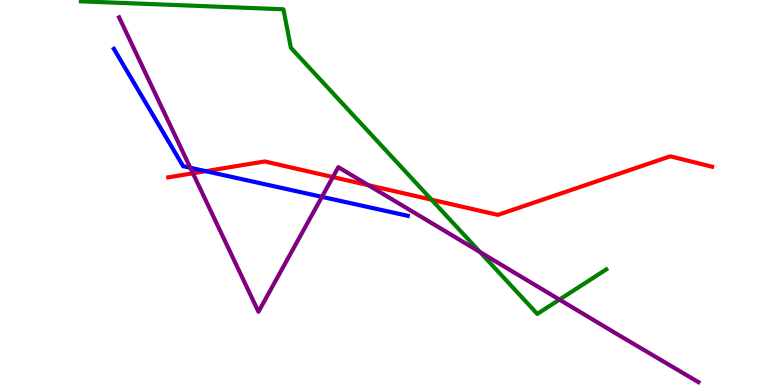[{'lines': ['blue', 'red'], 'intersections': [{'x': 2.65, 'y': 5.55}]}, {'lines': ['green', 'red'], 'intersections': [{'x': 5.57, 'y': 4.81}]}, {'lines': ['purple', 'red'], 'intersections': [{'x': 2.49, 'y': 5.5}, {'x': 4.3, 'y': 5.4}, {'x': 4.75, 'y': 5.19}]}, {'lines': ['blue', 'green'], 'intersections': []}, {'lines': ['blue', 'purple'], 'intersections': [{'x': 2.46, 'y': 5.64}, {'x': 4.15, 'y': 4.89}]}, {'lines': ['green', 'purple'], 'intersections': [{'x': 6.19, 'y': 3.45}, {'x': 7.22, 'y': 2.22}]}]